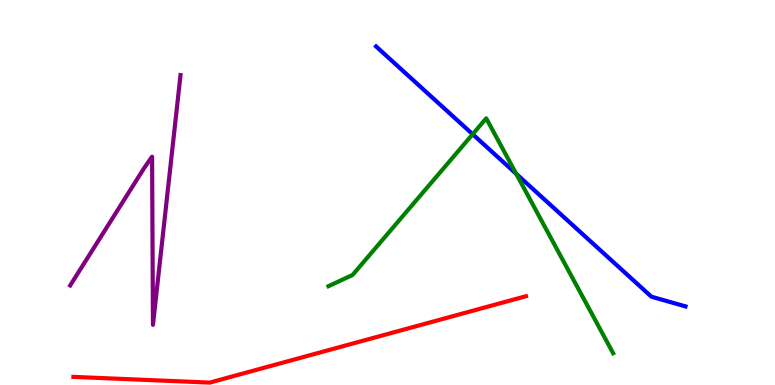[{'lines': ['blue', 'red'], 'intersections': []}, {'lines': ['green', 'red'], 'intersections': []}, {'lines': ['purple', 'red'], 'intersections': []}, {'lines': ['blue', 'green'], 'intersections': [{'x': 6.1, 'y': 6.51}, {'x': 6.66, 'y': 5.49}]}, {'lines': ['blue', 'purple'], 'intersections': []}, {'lines': ['green', 'purple'], 'intersections': []}]